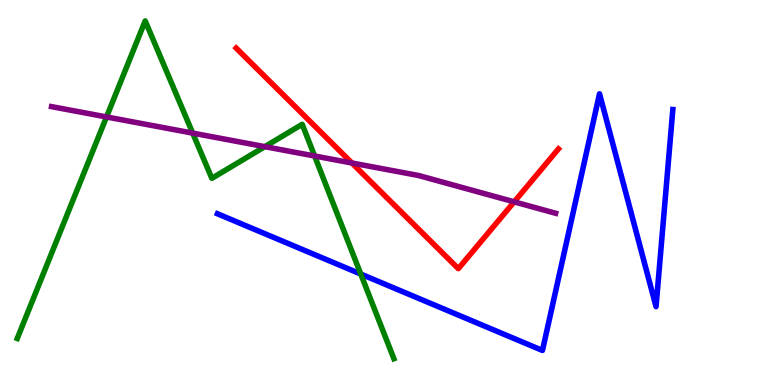[{'lines': ['blue', 'red'], 'intersections': []}, {'lines': ['green', 'red'], 'intersections': []}, {'lines': ['purple', 'red'], 'intersections': [{'x': 4.54, 'y': 5.77}, {'x': 6.63, 'y': 4.76}]}, {'lines': ['blue', 'green'], 'intersections': [{'x': 4.66, 'y': 2.88}]}, {'lines': ['blue', 'purple'], 'intersections': []}, {'lines': ['green', 'purple'], 'intersections': [{'x': 1.37, 'y': 6.96}, {'x': 2.49, 'y': 6.54}, {'x': 3.42, 'y': 6.19}, {'x': 4.06, 'y': 5.95}]}]